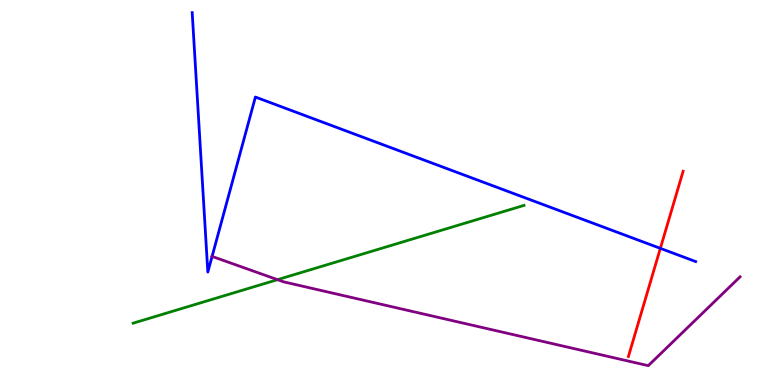[{'lines': ['blue', 'red'], 'intersections': [{'x': 8.52, 'y': 3.55}]}, {'lines': ['green', 'red'], 'intersections': []}, {'lines': ['purple', 'red'], 'intersections': []}, {'lines': ['blue', 'green'], 'intersections': []}, {'lines': ['blue', 'purple'], 'intersections': [{'x': 2.74, 'y': 3.34}]}, {'lines': ['green', 'purple'], 'intersections': [{'x': 3.58, 'y': 2.74}]}]